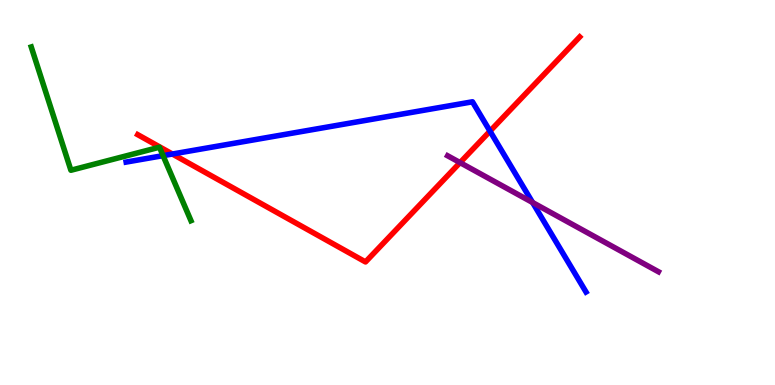[{'lines': ['blue', 'red'], 'intersections': [{'x': 2.22, 'y': 6.0}, {'x': 6.32, 'y': 6.59}]}, {'lines': ['green', 'red'], 'intersections': []}, {'lines': ['purple', 'red'], 'intersections': [{'x': 5.94, 'y': 5.78}]}, {'lines': ['blue', 'green'], 'intersections': [{'x': 2.1, 'y': 5.96}]}, {'lines': ['blue', 'purple'], 'intersections': [{'x': 6.87, 'y': 4.74}]}, {'lines': ['green', 'purple'], 'intersections': []}]